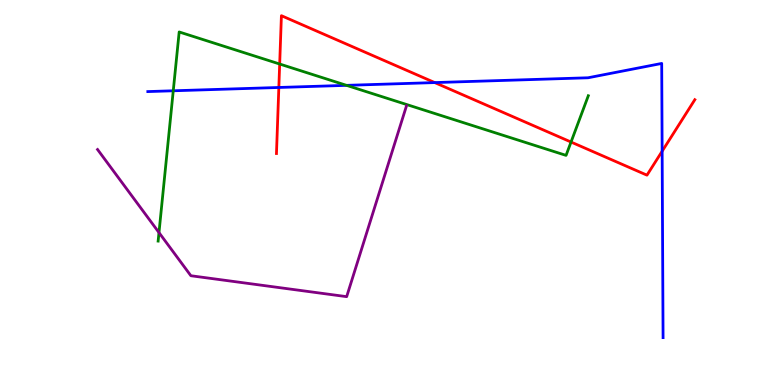[{'lines': ['blue', 'red'], 'intersections': [{'x': 3.6, 'y': 7.73}, {'x': 5.61, 'y': 7.85}, {'x': 8.54, 'y': 6.07}]}, {'lines': ['green', 'red'], 'intersections': [{'x': 3.61, 'y': 8.34}, {'x': 7.37, 'y': 6.31}]}, {'lines': ['purple', 'red'], 'intersections': []}, {'lines': ['blue', 'green'], 'intersections': [{'x': 2.24, 'y': 7.64}, {'x': 4.47, 'y': 7.78}]}, {'lines': ['blue', 'purple'], 'intersections': []}, {'lines': ['green', 'purple'], 'intersections': [{'x': 2.05, 'y': 3.96}]}]